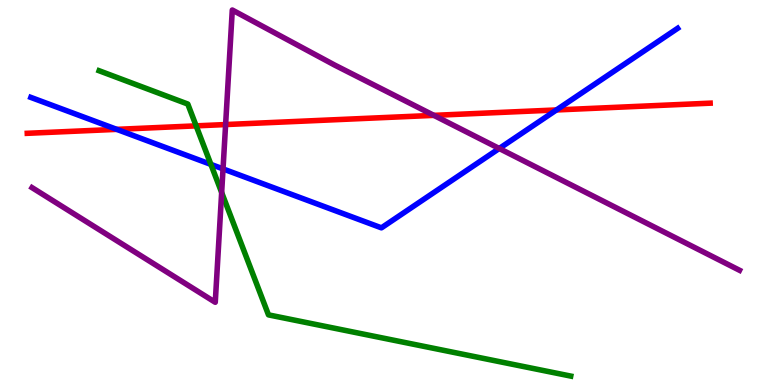[{'lines': ['blue', 'red'], 'intersections': [{'x': 1.51, 'y': 6.64}, {'x': 7.18, 'y': 7.14}]}, {'lines': ['green', 'red'], 'intersections': [{'x': 2.53, 'y': 6.73}]}, {'lines': ['purple', 'red'], 'intersections': [{'x': 2.91, 'y': 6.76}, {'x': 5.6, 'y': 7.0}]}, {'lines': ['blue', 'green'], 'intersections': [{'x': 2.72, 'y': 5.73}]}, {'lines': ['blue', 'purple'], 'intersections': [{'x': 2.88, 'y': 5.61}, {'x': 6.44, 'y': 6.14}]}, {'lines': ['green', 'purple'], 'intersections': [{'x': 2.86, 'y': 5.0}]}]